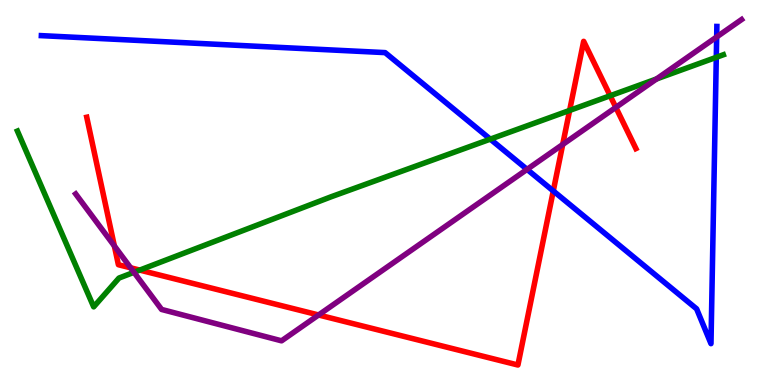[{'lines': ['blue', 'red'], 'intersections': [{'x': 7.14, 'y': 5.04}]}, {'lines': ['green', 'red'], 'intersections': [{'x': 1.8, 'y': 2.98}, {'x': 7.35, 'y': 7.13}, {'x': 7.87, 'y': 7.51}]}, {'lines': ['purple', 'red'], 'intersections': [{'x': 1.48, 'y': 3.61}, {'x': 1.69, 'y': 3.04}, {'x': 4.11, 'y': 1.82}, {'x': 7.26, 'y': 6.25}, {'x': 7.95, 'y': 7.21}]}, {'lines': ['blue', 'green'], 'intersections': [{'x': 6.33, 'y': 6.39}, {'x': 9.24, 'y': 8.51}]}, {'lines': ['blue', 'purple'], 'intersections': [{'x': 6.8, 'y': 5.6}, {'x': 9.25, 'y': 9.04}]}, {'lines': ['green', 'purple'], 'intersections': [{'x': 1.73, 'y': 2.93}, {'x': 8.47, 'y': 7.95}]}]